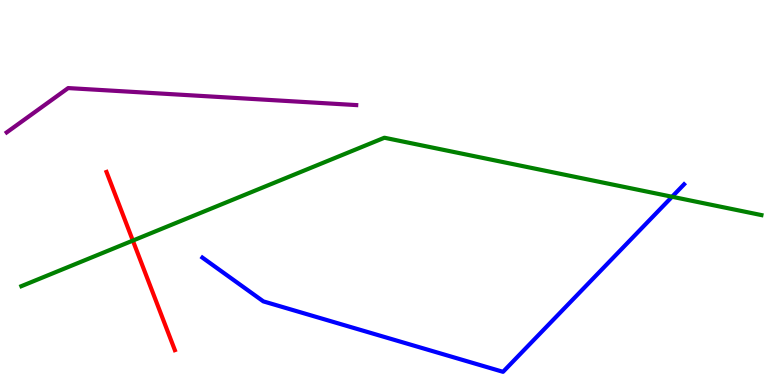[{'lines': ['blue', 'red'], 'intersections': []}, {'lines': ['green', 'red'], 'intersections': [{'x': 1.71, 'y': 3.75}]}, {'lines': ['purple', 'red'], 'intersections': []}, {'lines': ['blue', 'green'], 'intersections': [{'x': 8.67, 'y': 4.89}]}, {'lines': ['blue', 'purple'], 'intersections': []}, {'lines': ['green', 'purple'], 'intersections': []}]